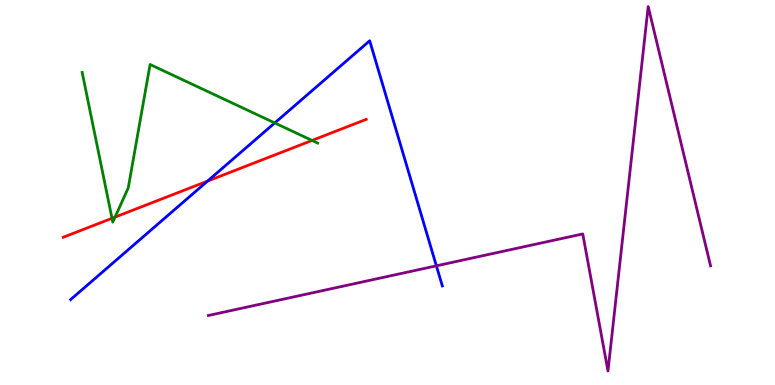[{'lines': ['blue', 'red'], 'intersections': [{'x': 2.68, 'y': 5.3}]}, {'lines': ['green', 'red'], 'intersections': [{'x': 1.45, 'y': 4.33}, {'x': 1.48, 'y': 4.36}, {'x': 4.03, 'y': 6.35}]}, {'lines': ['purple', 'red'], 'intersections': []}, {'lines': ['blue', 'green'], 'intersections': [{'x': 3.55, 'y': 6.81}]}, {'lines': ['blue', 'purple'], 'intersections': [{'x': 5.63, 'y': 3.1}]}, {'lines': ['green', 'purple'], 'intersections': []}]